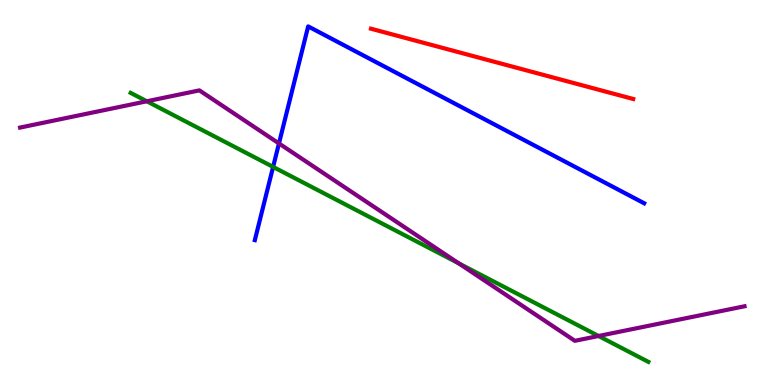[{'lines': ['blue', 'red'], 'intersections': []}, {'lines': ['green', 'red'], 'intersections': []}, {'lines': ['purple', 'red'], 'intersections': []}, {'lines': ['blue', 'green'], 'intersections': [{'x': 3.52, 'y': 5.66}]}, {'lines': ['blue', 'purple'], 'intersections': [{'x': 3.6, 'y': 6.27}]}, {'lines': ['green', 'purple'], 'intersections': [{'x': 1.89, 'y': 7.37}, {'x': 5.92, 'y': 3.16}, {'x': 7.72, 'y': 1.27}]}]